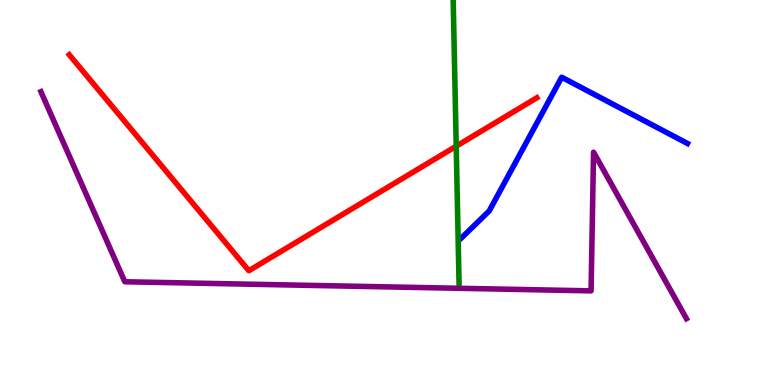[{'lines': ['blue', 'red'], 'intersections': []}, {'lines': ['green', 'red'], 'intersections': [{'x': 5.89, 'y': 6.2}]}, {'lines': ['purple', 'red'], 'intersections': []}, {'lines': ['blue', 'green'], 'intersections': []}, {'lines': ['blue', 'purple'], 'intersections': []}, {'lines': ['green', 'purple'], 'intersections': []}]